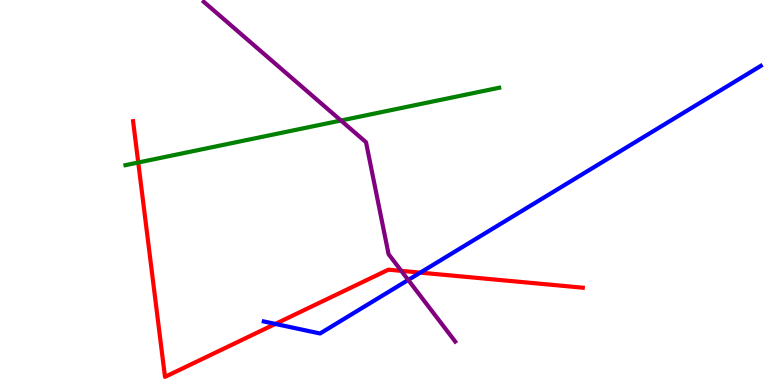[{'lines': ['blue', 'red'], 'intersections': [{'x': 3.55, 'y': 1.59}, {'x': 5.42, 'y': 2.92}]}, {'lines': ['green', 'red'], 'intersections': [{'x': 1.78, 'y': 5.78}]}, {'lines': ['purple', 'red'], 'intersections': [{'x': 5.18, 'y': 2.96}]}, {'lines': ['blue', 'green'], 'intersections': []}, {'lines': ['blue', 'purple'], 'intersections': [{'x': 5.27, 'y': 2.73}]}, {'lines': ['green', 'purple'], 'intersections': [{'x': 4.4, 'y': 6.87}]}]